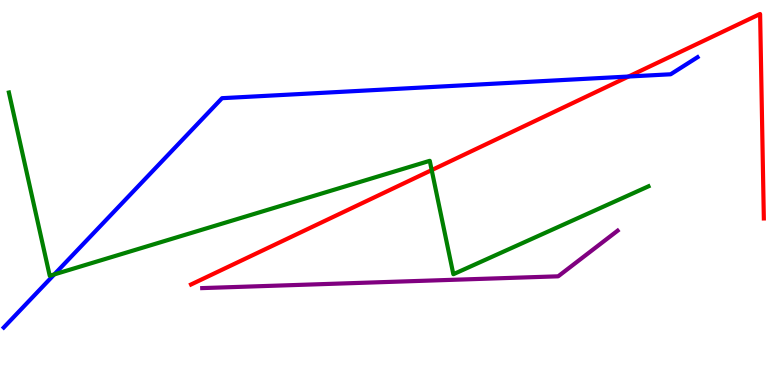[{'lines': ['blue', 'red'], 'intersections': [{'x': 8.11, 'y': 8.01}]}, {'lines': ['green', 'red'], 'intersections': [{'x': 5.57, 'y': 5.58}]}, {'lines': ['purple', 'red'], 'intersections': []}, {'lines': ['blue', 'green'], 'intersections': [{'x': 0.701, 'y': 2.87}]}, {'lines': ['blue', 'purple'], 'intersections': []}, {'lines': ['green', 'purple'], 'intersections': []}]